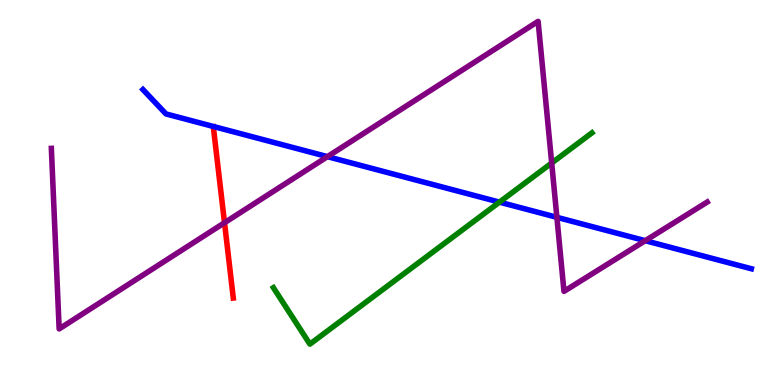[{'lines': ['blue', 'red'], 'intersections': []}, {'lines': ['green', 'red'], 'intersections': []}, {'lines': ['purple', 'red'], 'intersections': [{'x': 2.9, 'y': 4.21}]}, {'lines': ['blue', 'green'], 'intersections': [{'x': 6.44, 'y': 4.75}]}, {'lines': ['blue', 'purple'], 'intersections': [{'x': 4.23, 'y': 5.93}, {'x': 7.19, 'y': 4.36}, {'x': 8.33, 'y': 3.75}]}, {'lines': ['green', 'purple'], 'intersections': [{'x': 7.12, 'y': 5.77}]}]